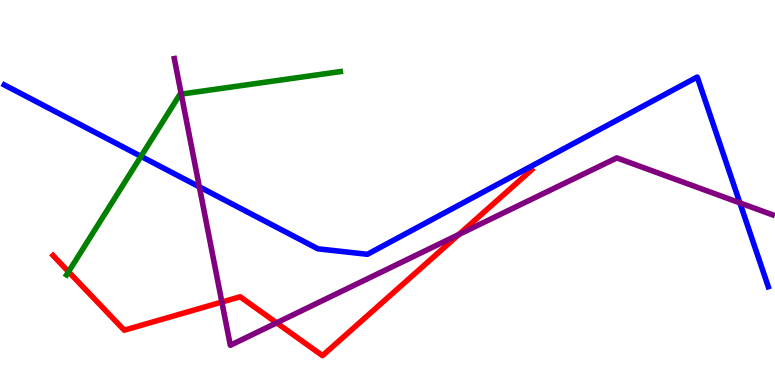[{'lines': ['blue', 'red'], 'intersections': []}, {'lines': ['green', 'red'], 'intersections': [{'x': 0.885, 'y': 2.94}]}, {'lines': ['purple', 'red'], 'intersections': [{'x': 2.86, 'y': 2.15}, {'x': 3.57, 'y': 1.61}, {'x': 5.92, 'y': 3.91}]}, {'lines': ['blue', 'green'], 'intersections': [{'x': 1.82, 'y': 5.94}]}, {'lines': ['blue', 'purple'], 'intersections': [{'x': 2.57, 'y': 5.15}, {'x': 9.55, 'y': 4.73}]}, {'lines': ['green', 'purple'], 'intersections': [{'x': 2.34, 'y': 7.56}]}]